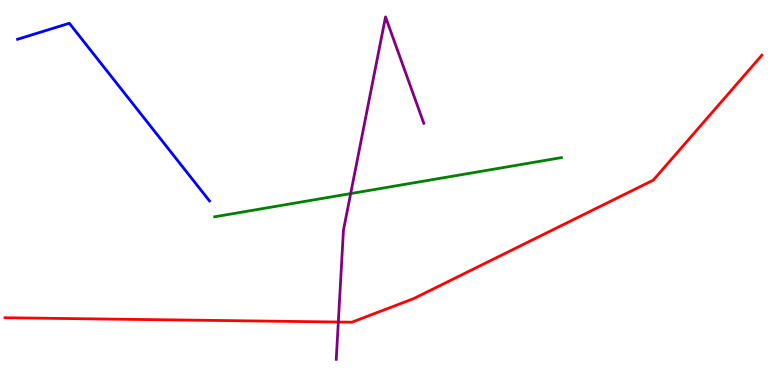[{'lines': ['blue', 'red'], 'intersections': []}, {'lines': ['green', 'red'], 'intersections': []}, {'lines': ['purple', 'red'], 'intersections': [{'x': 4.37, 'y': 1.64}]}, {'lines': ['blue', 'green'], 'intersections': []}, {'lines': ['blue', 'purple'], 'intersections': []}, {'lines': ['green', 'purple'], 'intersections': [{'x': 4.52, 'y': 4.97}]}]